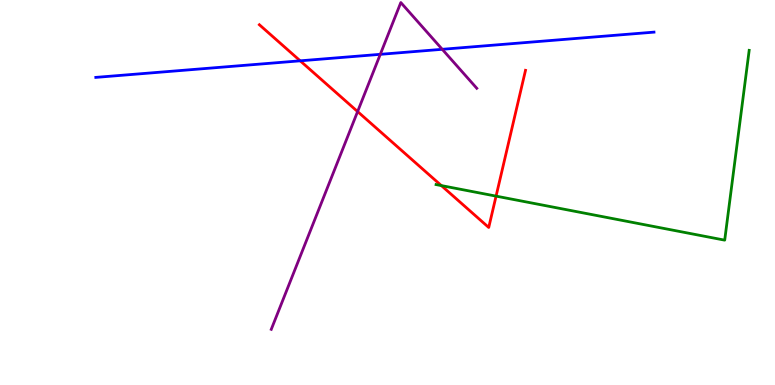[{'lines': ['blue', 'red'], 'intersections': [{'x': 3.87, 'y': 8.42}]}, {'lines': ['green', 'red'], 'intersections': [{'x': 5.69, 'y': 5.18}, {'x': 6.4, 'y': 4.91}]}, {'lines': ['purple', 'red'], 'intersections': [{'x': 4.61, 'y': 7.1}]}, {'lines': ['blue', 'green'], 'intersections': []}, {'lines': ['blue', 'purple'], 'intersections': [{'x': 4.91, 'y': 8.59}, {'x': 5.71, 'y': 8.72}]}, {'lines': ['green', 'purple'], 'intersections': []}]